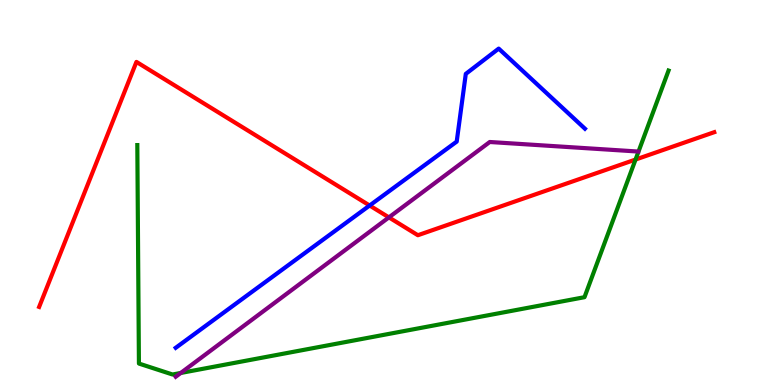[{'lines': ['blue', 'red'], 'intersections': [{'x': 4.77, 'y': 4.66}]}, {'lines': ['green', 'red'], 'intersections': [{'x': 8.2, 'y': 5.86}]}, {'lines': ['purple', 'red'], 'intersections': [{'x': 5.02, 'y': 4.35}]}, {'lines': ['blue', 'green'], 'intersections': []}, {'lines': ['blue', 'purple'], 'intersections': []}, {'lines': ['green', 'purple'], 'intersections': [{'x': 2.33, 'y': 0.313}]}]